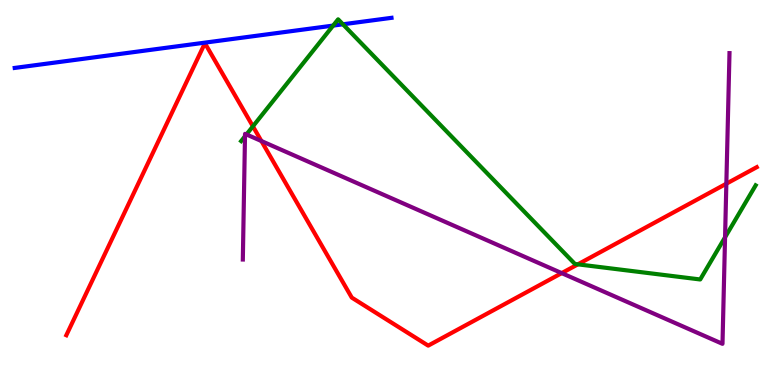[{'lines': ['blue', 'red'], 'intersections': []}, {'lines': ['green', 'red'], 'intersections': [{'x': 3.26, 'y': 6.72}, {'x': 7.46, 'y': 3.13}]}, {'lines': ['purple', 'red'], 'intersections': [{'x': 3.37, 'y': 6.34}, {'x': 7.25, 'y': 2.91}, {'x': 9.37, 'y': 5.23}]}, {'lines': ['blue', 'green'], 'intersections': [{'x': 4.3, 'y': 9.34}, {'x': 4.42, 'y': 9.37}]}, {'lines': ['blue', 'purple'], 'intersections': []}, {'lines': ['green', 'purple'], 'intersections': [{'x': 3.16, 'y': 6.46}, {'x': 3.18, 'y': 6.51}, {'x': 9.36, 'y': 3.84}]}]